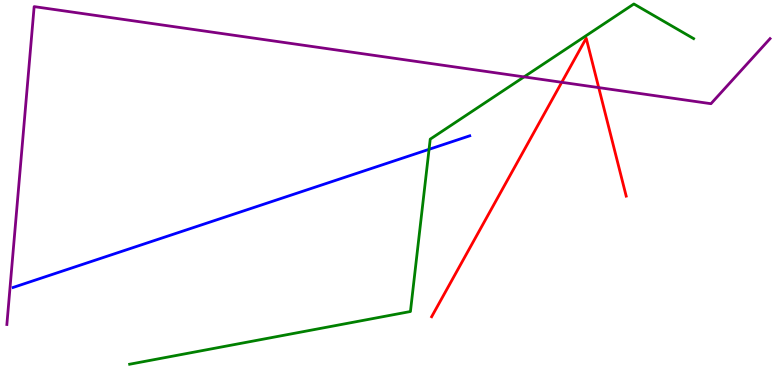[{'lines': ['blue', 'red'], 'intersections': []}, {'lines': ['green', 'red'], 'intersections': []}, {'lines': ['purple', 'red'], 'intersections': [{'x': 7.25, 'y': 7.86}, {'x': 7.73, 'y': 7.72}]}, {'lines': ['blue', 'green'], 'intersections': [{'x': 5.54, 'y': 6.12}]}, {'lines': ['blue', 'purple'], 'intersections': []}, {'lines': ['green', 'purple'], 'intersections': [{'x': 6.76, 'y': 8.0}]}]